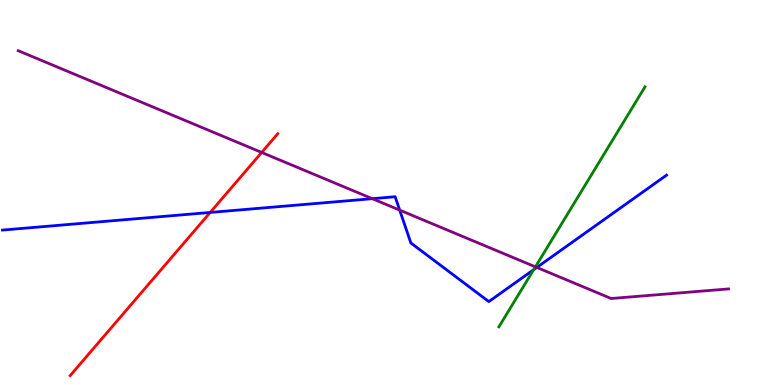[{'lines': ['blue', 'red'], 'intersections': [{'x': 2.71, 'y': 4.48}]}, {'lines': ['green', 'red'], 'intersections': []}, {'lines': ['purple', 'red'], 'intersections': [{'x': 3.38, 'y': 6.04}]}, {'lines': ['blue', 'green'], 'intersections': [{'x': 6.89, 'y': 3.0}]}, {'lines': ['blue', 'purple'], 'intersections': [{'x': 4.8, 'y': 4.84}, {'x': 5.16, 'y': 4.54}, {'x': 6.93, 'y': 3.05}]}, {'lines': ['green', 'purple'], 'intersections': [{'x': 6.91, 'y': 3.07}]}]